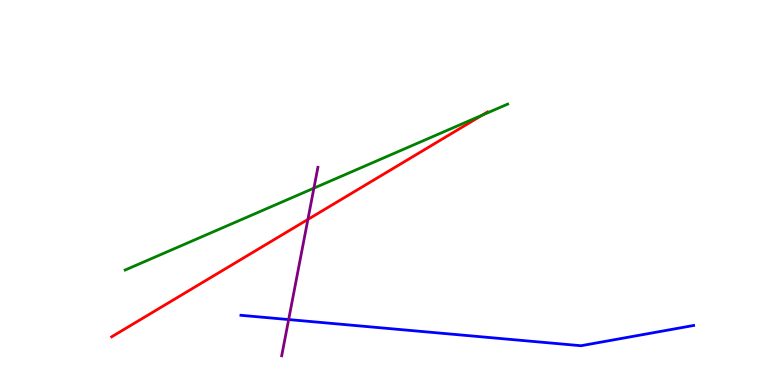[{'lines': ['blue', 'red'], 'intersections': []}, {'lines': ['green', 'red'], 'intersections': [{'x': 6.22, 'y': 7.01}]}, {'lines': ['purple', 'red'], 'intersections': [{'x': 3.97, 'y': 4.3}]}, {'lines': ['blue', 'green'], 'intersections': []}, {'lines': ['blue', 'purple'], 'intersections': [{'x': 3.72, 'y': 1.7}]}, {'lines': ['green', 'purple'], 'intersections': [{'x': 4.05, 'y': 5.11}]}]